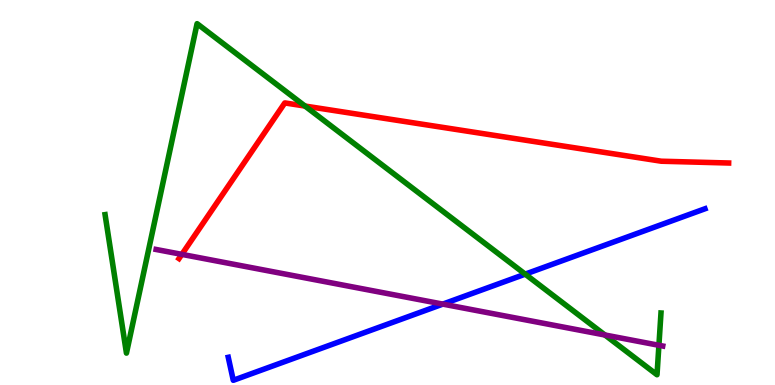[{'lines': ['blue', 'red'], 'intersections': []}, {'lines': ['green', 'red'], 'intersections': [{'x': 3.94, 'y': 7.25}]}, {'lines': ['purple', 'red'], 'intersections': [{'x': 2.35, 'y': 3.39}]}, {'lines': ['blue', 'green'], 'intersections': [{'x': 6.78, 'y': 2.88}]}, {'lines': ['blue', 'purple'], 'intersections': [{'x': 5.71, 'y': 2.1}]}, {'lines': ['green', 'purple'], 'intersections': [{'x': 7.81, 'y': 1.3}, {'x': 8.5, 'y': 1.03}]}]